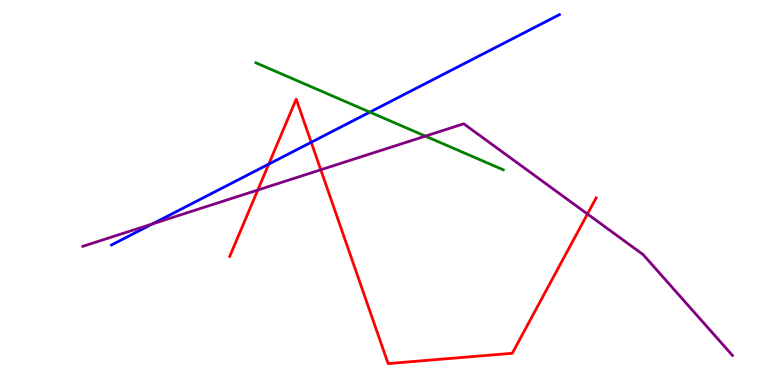[{'lines': ['blue', 'red'], 'intersections': [{'x': 3.47, 'y': 5.74}, {'x': 4.02, 'y': 6.3}]}, {'lines': ['green', 'red'], 'intersections': []}, {'lines': ['purple', 'red'], 'intersections': [{'x': 3.33, 'y': 5.06}, {'x': 4.14, 'y': 5.59}, {'x': 7.58, 'y': 4.44}]}, {'lines': ['blue', 'green'], 'intersections': [{'x': 4.77, 'y': 7.09}]}, {'lines': ['blue', 'purple'], 'intersections': [{'x': 1.97, 'y': 4.18}]}, {'lines': ['green', 'purple'], 'intersections': [{'x': 5.49, 'y': 6.46}]}]